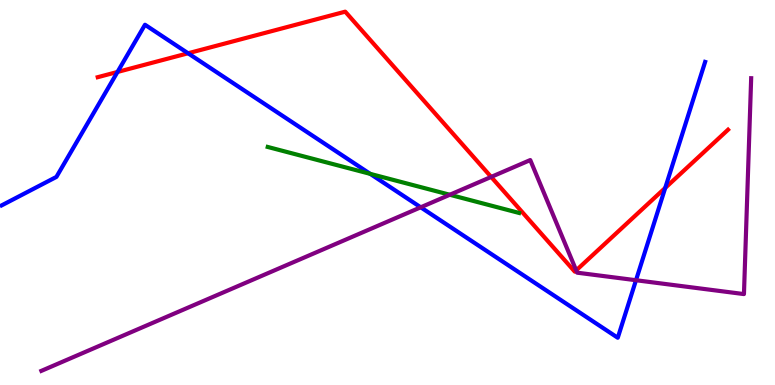[{'lines': ['blue', 'red'], 'intersections': [{'x': 1.52, 'y': 8.13}, {'x': 2.43, 'y': 8.62}, {'x': 8.58, 'y': 5.12}]}, {'lines': ['green', 'red'], 'intersections': []}, {'lines': ['purple', 'red'], 'intersections': [{'x': 6.34, 'y': 5.4}, {'x': 7.43, 'y': 2.98}]}, {'lines': ['blue', 'green'], 'intersections': [{'x': 4.78, 'y': 5.48}]}, {'lines': ['blue', 'purple'], 'intersections': [{'x': 5.43, 'y': 4.62}, {'x': 8.21, 'y': 2.72}]}, {'lines': ['green', 'purple'], 'intersections': [{'x': 5.8, 'y': 4.94}]}]